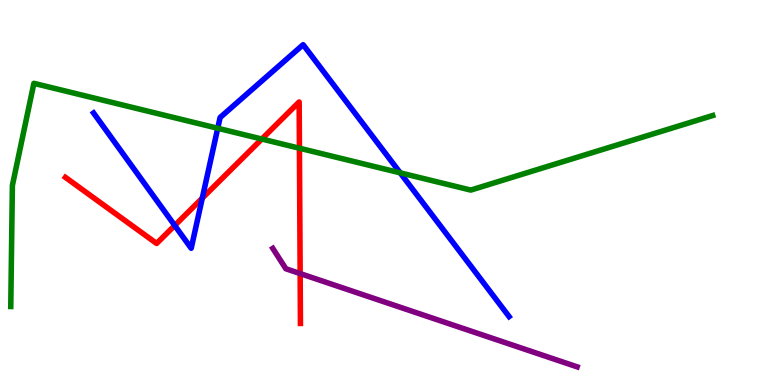[{'lines': ['blue', 'red'], 'intersections': [{'x': 2.25, 'y': 4.14}, {'x': 2.61, 'y': 4.85}]}, {'lines': ['green', 'red'], 'intersections': [{'x': 3.38, 'y': 6.39}, {'x': 3.86, 'y': 6.15}]}, {'lines': ['purple', 'red'], 'intersections': [{'x': 3.87, 'y': 2.89}]}, {'lines': ['blue', 'green'], 'intersections': [{'x': 2.81, 'y': 6.67}, {'x': 5.16, 'y': 5.51}]}, {'lines': ['blue', 'purple'], 'intersections': []}, {'lines': ['green', 'purple'], 'intersections': []}]